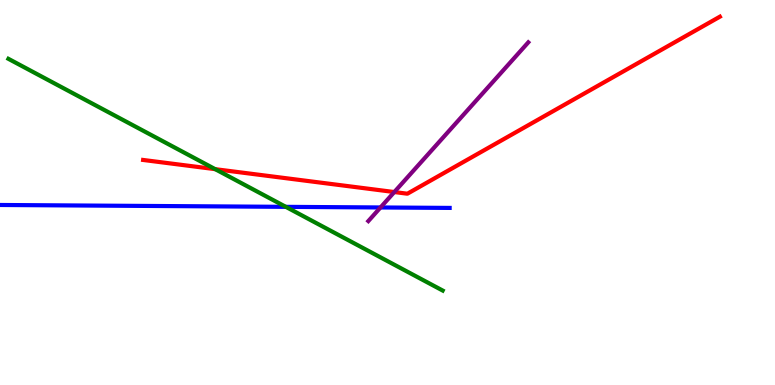[{'lines': ['blue', 'red'], 'intersections': []}, {'lines': ['green', 'red'], 'intersections': [{'x': 2.78, 'y': 5.61}]}, {'lines': ['purple', 'red'], 'intersections': [{'x': 5.09, 'y': 5.01}]}, {'lines': ['blue', 'green'], 'intersections': [{'x': 3.69, 'y': 4.63}]}, {'lines': ['blue', 'purple'], 'intersections': [{'x': 4.91, 'y': 4.61}]}, {'lines': ['green', 'purple'], 'intersections': []}]